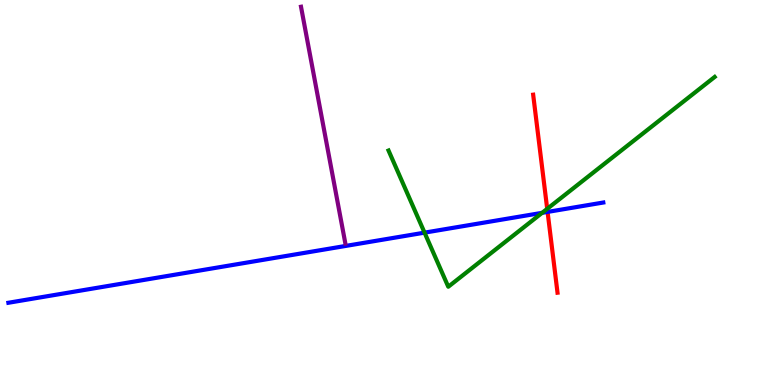[{'lines': ['blue', 'red'], 'intersections': [{'x': 7.07, 'y': 4.5}]}, {'lines': ['green', 'red'], 'intersections': [{'x': 7.06, 'y': 4.58}]}, {'lines': ['purple', 'red'], 'intersections': []}, {'lines': ['blue', 'green'], 'intersections': [{'x': 5.48, 'y': 3.96}, {'x': 7.0, 'y': 4.47}]}, {'lines': ['blue', 'purple'], 'intersections': []}, {'lines': ['green', 'purple'], 'intersections': []}]